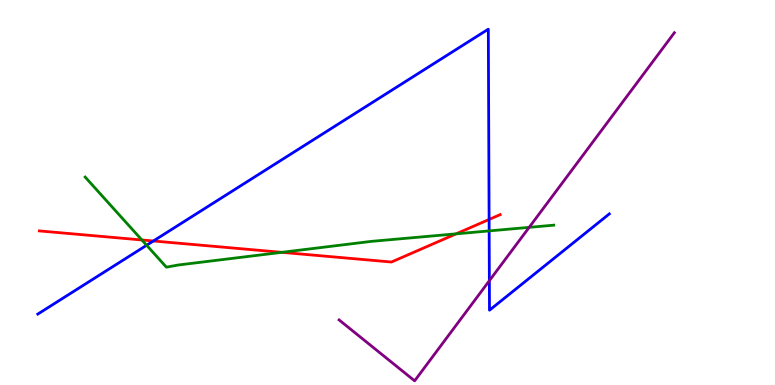[{'lines': ['blue', 'red'], 'intersections': [{'x': 1.98, 'y': 3.74}, {'x': 6.31, 'y': 4.3}]}, {'lines': ['green', 'red'], 'intersections': [{'x': 1.83, 'y': 3.77}, {'x': 3.64, 'y': 3.45}, {'x': 5.89, 'y': 3.93}]}, {'lines': ['purple', 'red'], 'intersections': []}, {'lines': ['blue', 'green'], 'intersections': [{'x': 1.89, 'y': 3.63}, {'x': 6.31, 'y': 4.0}]}, {'lines': ['blue', 'purple'], 'intersections': [{'x': 6.31, 'y': 2.71}]}, {'lines': ['green', 'purple'], 'intersections': [{'x': 6.83, 'y': 4.09}]}]